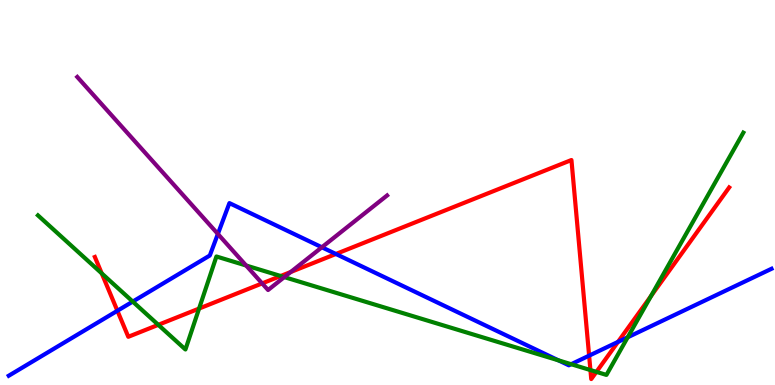[{'lines': ['blue', 'red'], 'intersections': [{'x': 1.51, 'y': 1.93}, {'x': 4.33, 'y': 3.4}, {'x': 7.6, 'y': 0.762}, {'x': 7.97, 'y': 1.12}]}, {'lines': ['green', 'red'], 'intersections': [{'x': 1.31, 'y': 2.9}, {'x': 2.04, 'y': 1.56}, {'x': 2.57, 'y': 1.99}, {'x': 3.62, 'y': 2.83}, {'x': 7.62, 'y': 0.388}, {'x': 7.7, 'y': 0.341}, {'x': 8.4, 'y': 2.31}]}, {'lines': ['purple', 'red'], 'intersections': [{'x': 3.38, 'y': 2.64}, {'x': 3.75, 'y': 2.94}]}, {'lines': ['blue', 'green'], 'intersections': [{'x': 1.71, 'y': 2.17}, {'x': 7.21, 'y': 0.64}, {'x': 7.37, 'y': 0.54}, {'x': 8.1, 'y': 1.24}]}, {'lines': ['blue', 'purple'], 'intersections': [{'x': 2.81, 'y': 3.92}, {'x': 4.15, 'y': 3.58}]}, {'lines': ['green', 'purple'], 'intersections': [{'x': 3.18, 'y': 3.1}, {'x': 3.67, 'y': 2.8}]}]